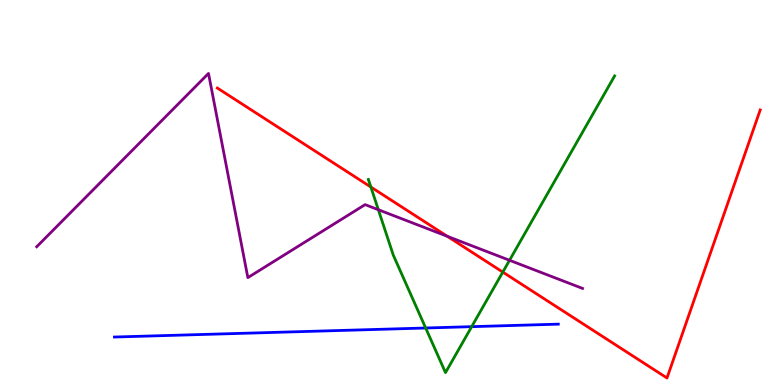[{'lines': ['blue', 'red'], 'intersections': []}, {'lines': ['green', 'red'], 'intersections': [{'x': 4.79, 'y': 5.14}, {'x': 6.49, 'y': 2.93}]}, {'lines': ['purple', 'red'], 'intersections': [{'x': 5.77, 'y': 3.86}]}, {'lines': ['blue', 'green'], 'intersections': [{'x': 5.49, 'y': 1.48}, {'x': 6.09, 'y': 1.52}]}, {'lines': ['blue', 'purple'], 'intersections': []}, {'lines': ['green', 'purple'], 'intersections': [{'x': 4.88, 'y': 4.55}, {'x': 6.57, 'y': 3.24}]}]